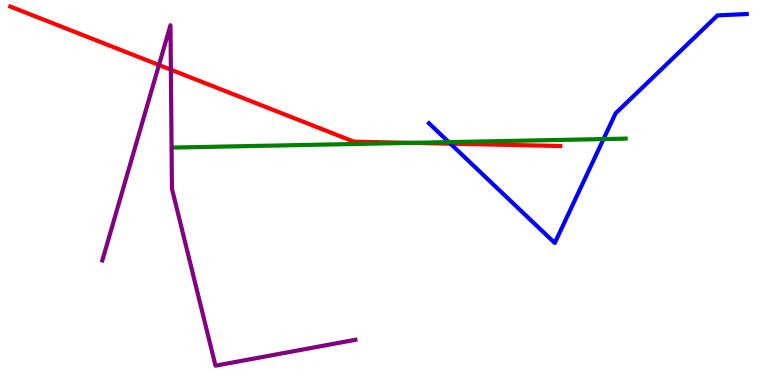[{'lines': ['blue', 'red'], 'intersections': [{'x': 5.81, 'y': 6.27}]}, {'lines': ['green', 'red'], 'intersections': [{'x': 5.31, 'y': 6.29}]}, {'lines': ['purple', 'red'], 'intersections': [{'x': 2.05, 'y': 8.31}, {'x': 2.2, 'y': 8.19}]}, {'lines': ['blue', 'green'], 'intersections': [{'x': 5.79, 'y': 6.31}, {'x': 7.79, 'y': 6.39}]}, {'lines': ['blue', 'purple'], 'intersections': []}, {'lines': ['green', 'purple'], 'intersections': []}]